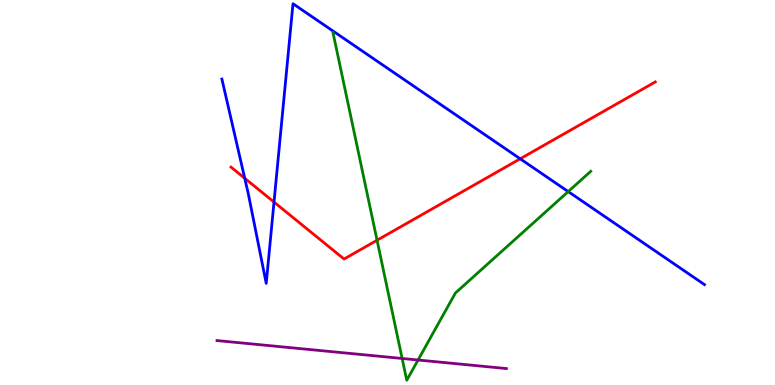[{'lines': ['blue', 'red'], 'intersections': [{'x': 3.16, 'y': 5.37}, {'x': 3.54, 'y': 4.75}, {'x': 6.71, 'y': 5.88}]}, {'lines': ['green', 'red'], 'intersections': [{'x': 4.87, 'y': 3.76}]}, {'lines': ['purple', 'red'], 'intersections': []}, {'lines': ['blue', 'green'], 'intersections': [{'x': 7.33, 'y': 5.02}]}, {'lines': ['blue', 'purple'], 'intersections': []}, {'lines': ['green', 'purple'], 'intersections': [{'x': 5.19, 'y': 0.689}, {'x': 5.39, 'y': 0.649}]}]